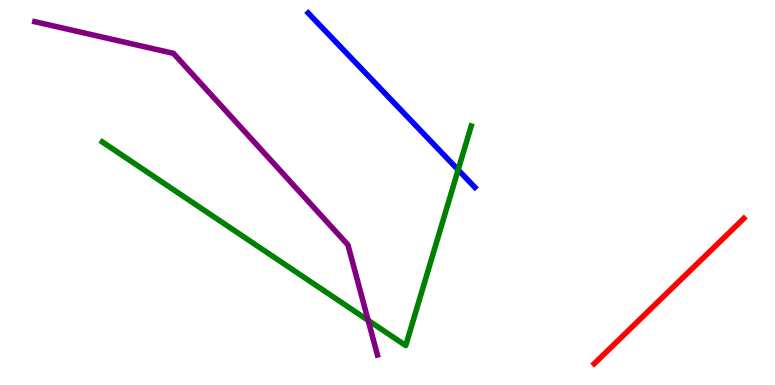[{'lines': ['blue', 'red'], 'intersections': []}, {'lines': ['green', 'red'], 'intersections': []}, {'lines': ['purple', 'red'], 'intersections': []}, {'lines': ['blue', 'green'], 'intersections': [{'x': 5.91, 'y': 5.59}]}, {'lines': ['blue', 'purple'], 'intersections': []}, {'lines': ['green', 'purple'], 'intersections': [{'x': 4.75, 'y': 1.68}]}]